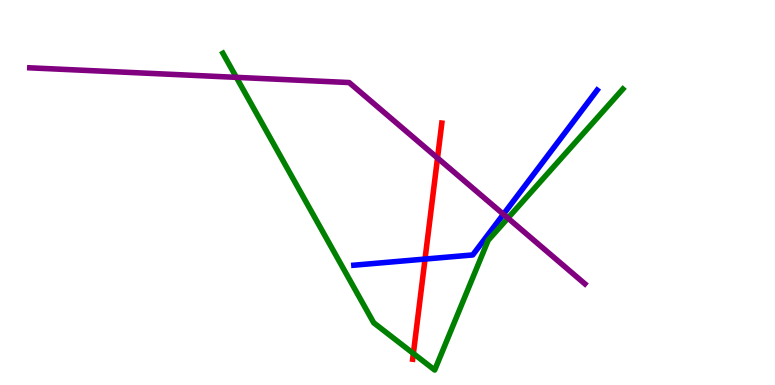[{'lines': ['blue', 'red'], 'intersections': [{'x': 5.48, 'y': 3.27}]}, {'lines': ['green', 'red'], 'intersections': [{'x': 5.33, 'y': 0.818}]}, {'lines': ['purple', 'red'], 'intersections': [{'x': 5.65, 'y': 5.9}]}, {'lines': ['blue', 'green'], 'intersections': []}, {'lines': ['blue', 'purple'], 'intersections': [{'x': 6.5, 'y': 4.43}]}, {'lines': ['green', 'purple'], 'intersections': [{'x': 3.05, 'y': 7.99}, {'x': 6.55, 'y': 4.33}]}]